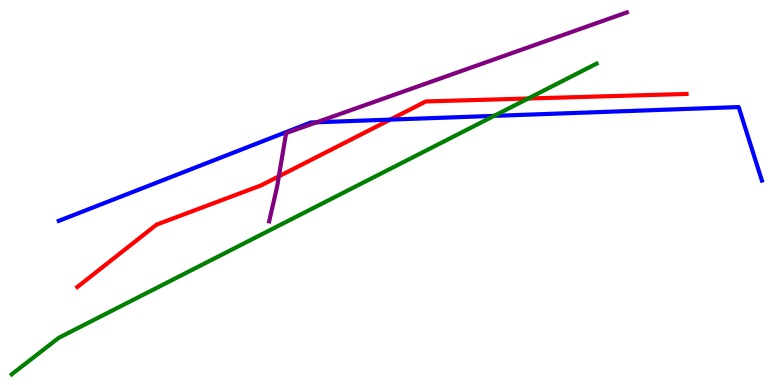[{'lines': ['blue', 'red'], 'intersections': [{'x': 5.03, 'y': 6.89}]}, {'lines': ['green', 'red'], 'intersections': [{'x': 6.82, 'y': 7.44}]}, {'lines': ['purple', 'red'], 'intersections': [{'x': 3.6, 'y': 5.42}]}, {'lines': ['blue', 'green'], 'intersections': [{'x': 6.38, 'y': 6.99}]}, {'lines': ['blue', 'purple'], 'intersections': [{'x': 4.09, 'y': 6.82}]}, {'lines': ['green', 'purple'], 'intersections': []}]